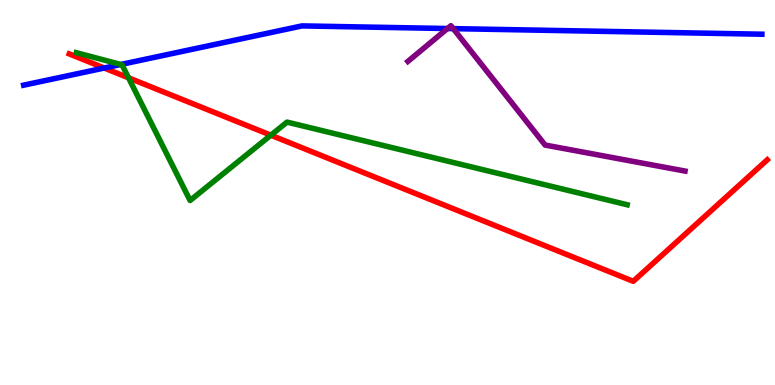[{'lines': ['blue', 'red'], 'intersections': [{'x': 1.34, 'y': 8.23}]}, {'lines': ['green', 'red'], 'intersections': [{'x': 1.66, 'y': 7.98}, {'x': 3.49, 'y': 6.49}]}, {'lines': ['purple', 'red'], 'intersections': []}, {'lines': ['blue', 'green'], 'intersections': [{'x': 1.56, 'y': 8.33}]}, {'lines': ['blue', 'purple'], 'intersections': [{'x': 5.77, 'y': 9.26}, {'x': 5.85, 'y': 9.26}]}, {'lines': ['green', 'purple'], 'intersections': []}]